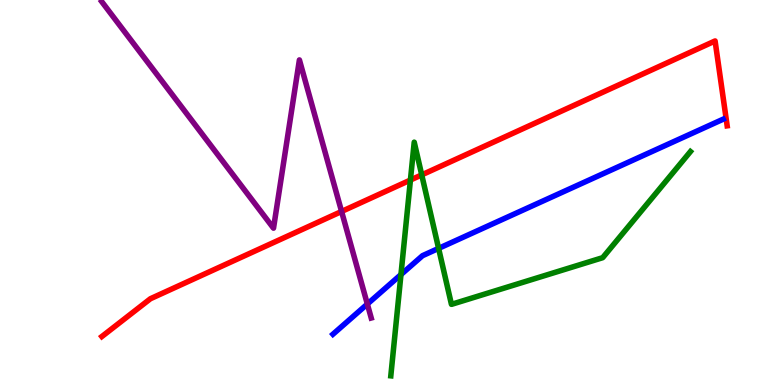[{'lines': ['blue', 'red'], 'intersections': []}, {'lines': ['green', 'red'], 'intersections': [{'x': 5.3, 'y': 5.32}, {'x': 5.44, 'y': 5.46}]}, {'lines': ['purple', 'red'], 'intersections': [{'x': 4.41, 'y': 4.51}]}, {'lines': ['blue', 'green'], 'intersections': [{'x': 5.17, 'y': 2.87}, {'x': 5.66, 'y': 3.55}]}, {'lines': ['blue', 'purple'], 'intersections': [{'x': 4.74, 'y': 2.1}]}, {'lines': ['green', 'purple'], 'intersections': []}]